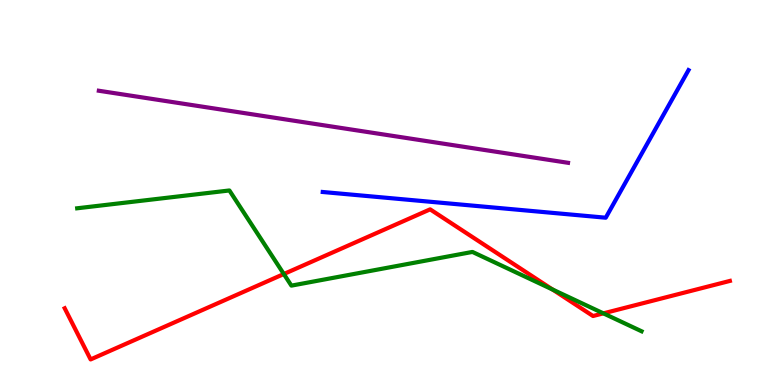[{'lines': ['blue', 'red'], 'intersections': []}, {'lines': ['green', 'red'], 'intersections': [{'x': 3.66, 'y': 2.88}, {'x': 7.13, 'y': 2.48}, {'x': 7.79, 'y': 1.86}]}, {'lines': ['purple', 'red'], 'intersections': []}, {'lines': ['blue', 'green'], 'intersections': []}, {'lines': ['blue', 'purple'], 'intersections': []}, {'lines': ['green', 'purple'], 'intersections': []}]